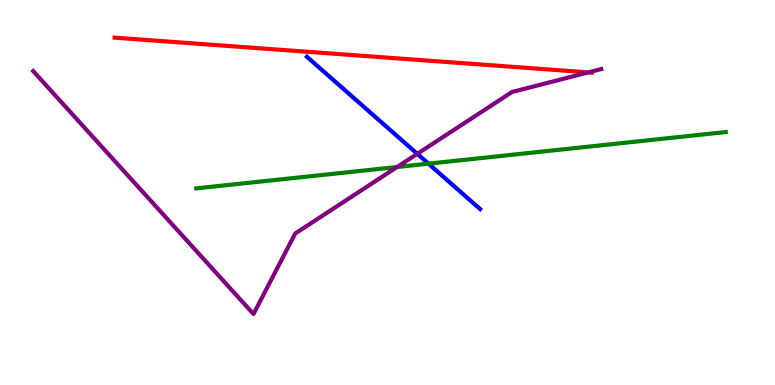[{'lines': ['blue', 'red'], 'intersections': []}, {'lines': ['green', 'red'], 'intersections': []}, {'lines': ['purple', 'red'], 'intersections': [{'x': 7.59, 'y': 8.12}]}, {'lines': ['blue', 'green'], 'intersections': [{'x': 5.53, 'y': 5.75}]}, {'lines': ['blue', 'purple'], 'intersections': [{'x': 5.38, 'y': 6.0}]}, {'lines': ['green', 'purple'], 'intersections': [{'x': 5.12, 'y': 5.66}]}]